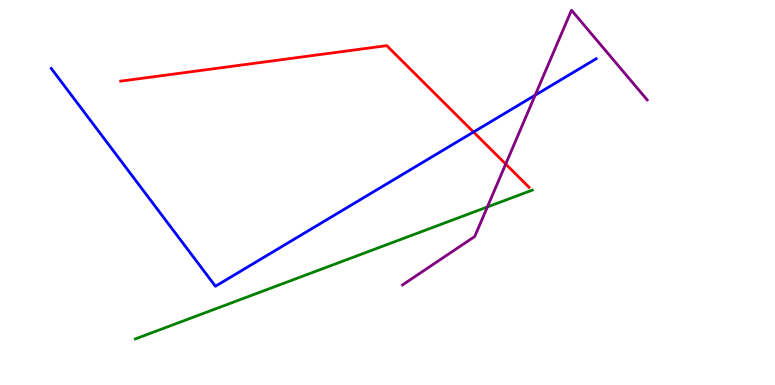[{'lines': ['blue', 'red'], 'intersections': [{'x': 6.11, 'y': 6.57}]}, {'lines': ['green', 'red'], 'intersections': []}, {'lines': ['purple', 'red'], 'intersections': [{'x': 6.53, 'y': 5.74}]}, {'lines': ['blue', 'green'], 'intersections': []}, {'lines': ['blue', 'purple'], 'intersections': [{'x': 6.91, 'y': 7.53}]}, {'lines': ['green', 'purple'], 'intersections': [{'x': 6.29, 'y': 4.62}]}]